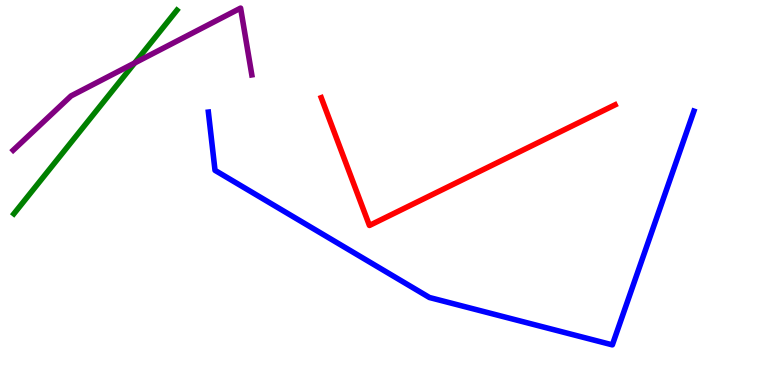[{'lines': ['blue', 'red'], 'intersections': []}, {'lines': ['green', 'red'], 'intersections': []}, {'lines': ['purple', 'red'], 'intersections': []}, {'lines': ['blue', 'green'], 'intersections': []}, {'lines': ['blue', 'purple'], 'intersections': []}, {'lines': ['green', 'purple'], 'intersections': [{'x': 1.74, 'y': 8.36}]}]